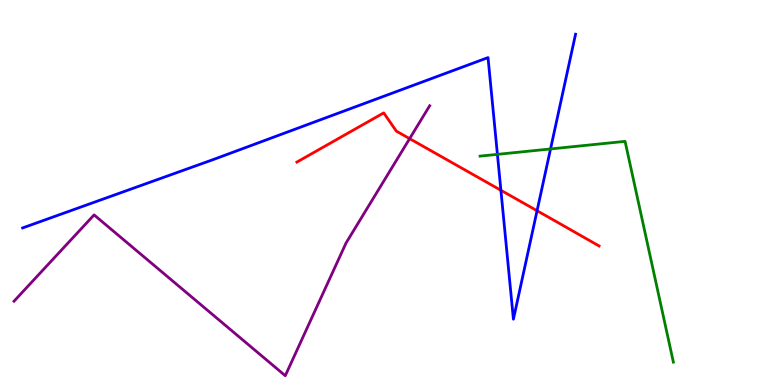[{'lines': ['blue', 'red'], 'intersections': [{'x': 6.46, 'y': 5.06}, {'x': 6.93, 'y': 4.53}]}, {'lines': ['green', 'red'], 'intersections': []}, {'lines': ['purple', 'red'], 'intersections': [{'x': 5.29, 'y': 6.4}]}, {'lines': ['blue', 'green'], 'intersections': [{'x': 6.42, 'y': 5.99}, {'x': 7.1, 'y': 6.13}]}, {'lines': ['blue', 'purple'], 'intersections': []}, {'lines': ['green', 'purple'], 'intersections': []}]